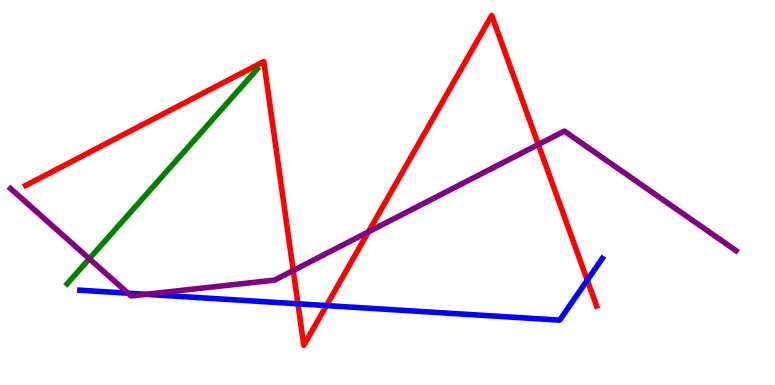[{'lines': ['blue', 'red'], 'intersections': [{'x': 3.84, 'y': 2.11}, {'x': 4.21, 'y': 2.06}, {'x': 7.58, 'y': 2.72}]}, {'lines': ['green', 'red'], 'intersections': []}, {'lines': ['purple', 'red'], 'intersections': [{'x': 3.78, 'y': 2.97}, {'x': 4.75, 'y': 3.98}, {'x': 6.95, 'y': 6.25}]}, {'lines': ['blue', 'green'], 'intersections': []}, {'lines': ['blue', 'purple'], 'intersections': [{'x': 1.65, 'y': 2.38}, {'x': 1.88, 'y': 2.36}]}, {'lines': ['green', 'purple'], 'intersections': [{'x': 1.15, 'y': 3.28}]}]